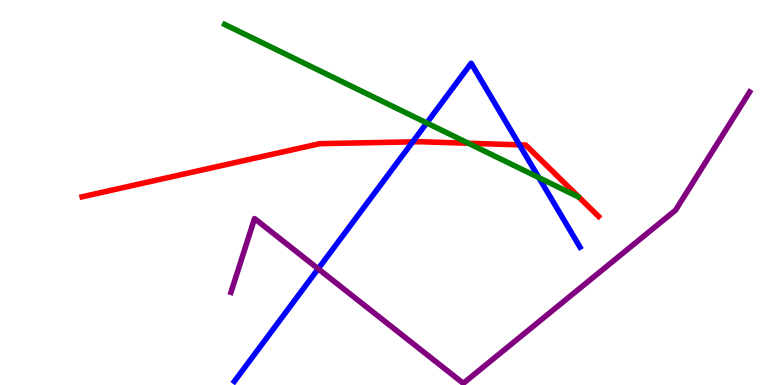[{'lines': ['blue', 'red'], 'intersections': [{'x': 5.32, 'y': 6.32}, {'x': 6.7, 'y': 6.24}]}, {'lines': ['green', 'red'], 'intersections': [{'x': 6.04, 'y': 6.28}]}, {'lines': ['purple', 'red'], 'intersections': []}, {'lines': ['blue', 'green'], 'intersections': [{'x': 5.51, 'y': 6.81}, {'x': 6.95, 'y': 5.39}]}, {'lines': ['blue', 'purple'], 'intersections': [{'x': 4.11, 'y': 3.02}]}, {'lines': ['green', 'purple'], 'intersections': []}]